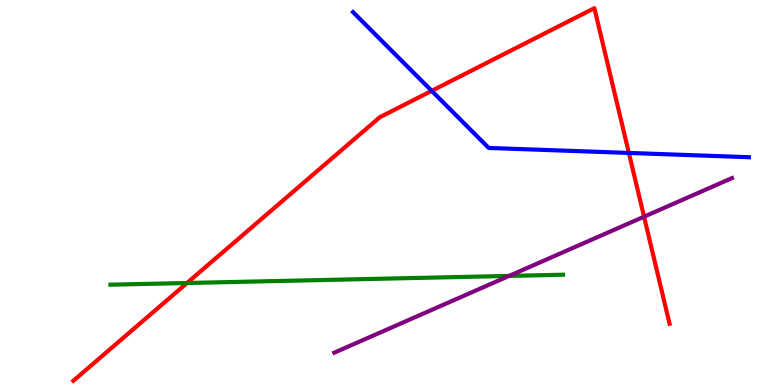[{'lines': ['blue', 'red'], 'intersections': [{'x': 5.57, 'y': 7.64}, {'x': 8.11, 'y': 6.03}]}, {'lines': ['green', 'red'], 'intersections': [{'x': 2.41, 'y': 2.65}]}, {'lines': ['purple', 'red'], 'intersections': [{'x': 8.31, 'y': 4.37}]}, {'lines': ['blue', 'green'], 'intersections': []}, {'lines': ['blue', 'purple'], 'intersections': []}, {'lines': ['green', 'purple'], 'intersections': [{'x': 6.57, 'y': 2.83}]}]